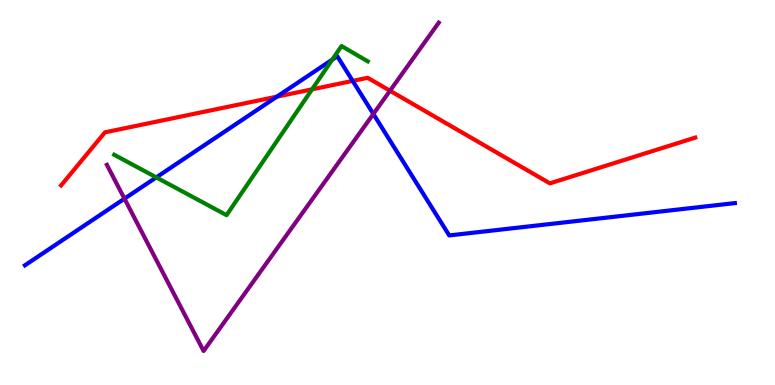[{'lines': ['blue', 'red'], 'intersections': [{'x': 3.57, 'y': 7.49}, {'x': 4.55, 'y': 7.9}]}, {'lines': ['green', 'red'], 'intersections': [{'x': 4.03, 'y': 7.68}]}, {'lines': ['purple', 'red'], 'intersections': [{'x': 5.03, 'y': 7.64}]}, {'lines': ['blue', 'green'], 'intersections': [{'x': 2.02, 'y': 5.39}, {'x': 4.29, 'y': 8.45}]}, {'lines': ['blue', 'purple'], 'intersections': [{'x': 1.61, 'y': 4.84}, {'x': 4.82, 'y': 7.04}]}, {'lines': ['green', 'purple'], 'intersections': []}]